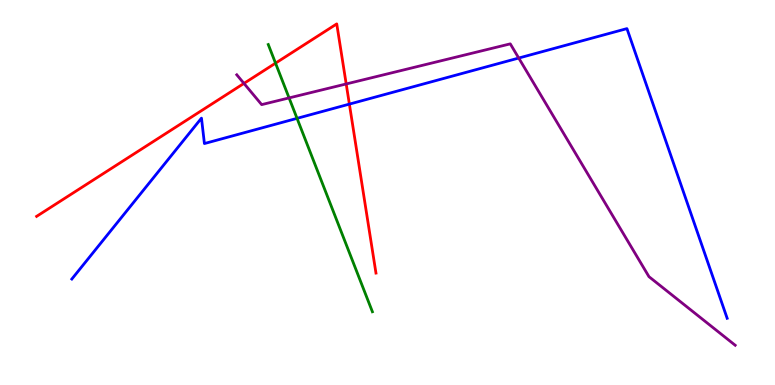[{'lines': ['blue', 'red'], 'intersections': [{'x': 4.51, 'y': 7.3}]}, {'lines': ['green', 'red'], 'intersections': [{'x': 3.56, 'y': 8.36}]}, {'lines': ['purple', 'red'], 'intersections': [{'x': 3.15, 'y': 7.83}, {'x': 4.47, 'y': 7.82}]}, {'lines': ['blue', 'green'], 'intersections': [{'x': 3.83, 'y': 6.93}]}, {'lines': ['blue', 'purple'], 'intersections': [{'x': 6.69, 'y': 8.49}]}, {'lines': ['green', 'purple'], 'intersections': [{'x': 3.73, 'y': 7.46}]}]